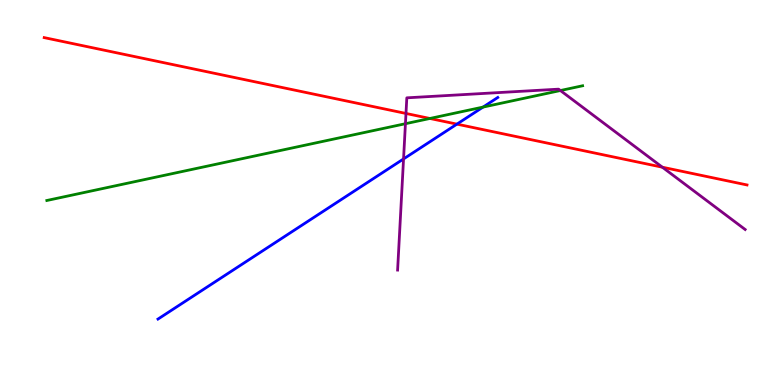[{'lines': ['blue', 'red'], 'intersections': [{'x': 5.9, 'y': 6.78}]}, {'lines': ['green', 'red'], 'intersections': [{'x': 5.55, 'y': 6.92}]}, {'lines': ['purple', 'red'], 'intersections': [{'x': 5.24, 'y': 7.05}, {'x': 8.55, 'y': 5.66}]}, {'lines': ['blue', 'green'], 'intersections': [{'x': 6.23, 'y': 7.22}]}, {'lines': ['blue', 'purple'], 'intersections': [{'x': 5.21, 'y': 5.87}]}, {'lines': ['green', 'purple'], 'intersections': [{'x': 5.23, 'y': 6.79}, {'x': 7.23, 'y': 7.65}]}]